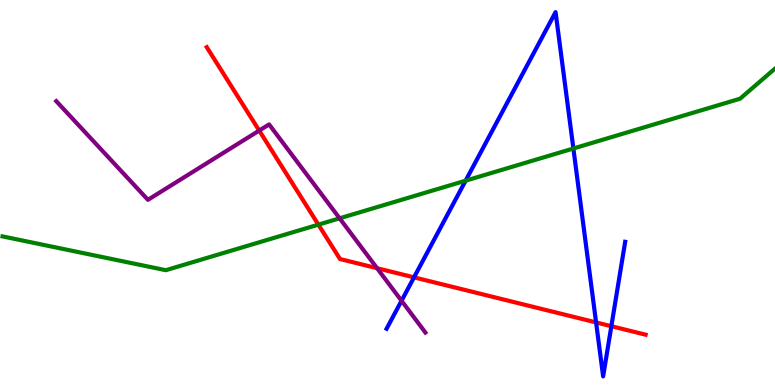[{'lines': ['blue', 'red'], 'intersections': [{'x': 5.34, 'y': 2.8}, {'x': 7.69, 'y': 1.63}, {'x': 7.89, 'y': 1.53}]}, {'lines': ['green', 'red'], 'intersections': [{'x': 4.11, 'y': 4.17}]}, {'lines': ['purple', 'red'], 'intersections': [{'x': 3.34, 'y': 6.61}, {'x': 4.87, 'y': 3.03}]}, {'lines': ['blue', 'green'], 'intersections': [{'x': 6.01, 'y': 5.31}, {'x': 7.4, 'y': 6.14}]}, {'lines': ['blue', 'purple'], 'intersections': [{'x': 5.18, 'y': 2.19}]}, {'lines': ['green', 'purple'], 'intersections': [{'x': 4.38, 'y': 4.33}]}]